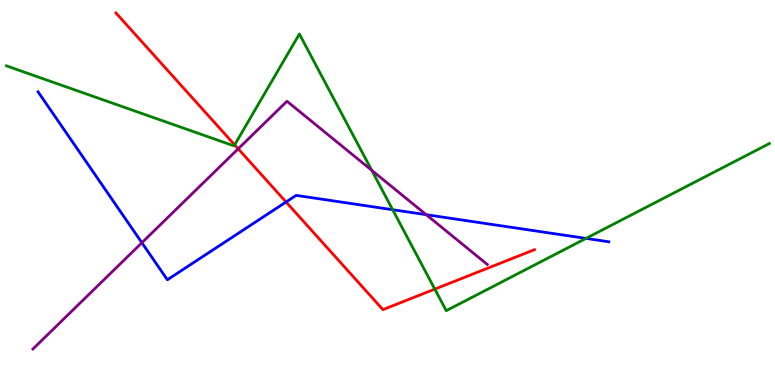[{'lines': ['blue', 'red'], 'intersections': [{'x': 3.69, 'y': 4.75}]}, {'lines': ['green', 'red'], 'intersections': [{'x': 3.03, 'y': 6.24}, {'x': 5.61, 'y': 2.49}]}, {'lines': ['purple', 'red'], 'intersections': [{'x': 3.07, 'y': 6.13}]}, {'lines': ['blue', 'green'], 'intersections': [{'x': 5.07, 'y': 4.55}, {'x': 7.56, 'y': 3.81}]}, {'lines': ['blue', 'purple'], 'intersections': [{'x': 1.83, 'y': 3.69}, {'x': 5.5, 'y': 4.42}]}, {'lines': ['green', 'purple'], 'intersections': [{'x': 4.8, 'y': 5.58}]}]